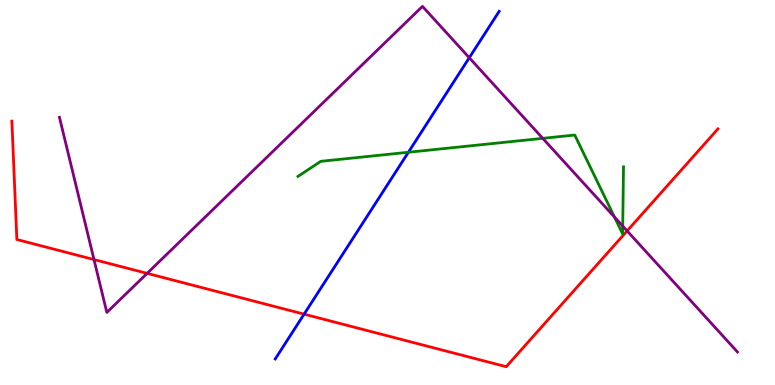[{'lines': ['blue', 'red'], 'intersections': [{'x': 3.92, 'y': 1.84}]}, {'lines': ['green', 'red'], 'intersections': []}, {'lines': ['purple', 'red'], 'intersections': [{'x': 1.21, 'y': 3.26}, {'x': 1.9, 'y': 2.9}, {'x': 8.09, 'y': 4.0}]}, {'lines': ['blue', 'green'], 'intersections': [{'x': 5.27, 'y': 6.05}]}, {'lines': ['blue', 'purple'], 'intersections': [{'x': 6.06, 'y': 8.5}]}, {'lines': ['green', 'purple'], 'intersections': [{'x': 7.0, 'y': 6.41}, {'x': 7.93, 'y': 4.36}, {'x': 8.04, 'y': 4.13}]}]